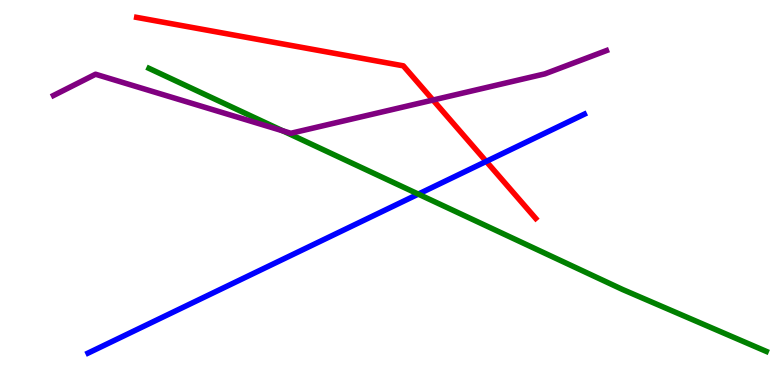[{'lines': ['blue', 'red'], 'intersections': [{'x': 6.27, 'y': 5.81}]}, {'lines': ['green', 'red'], 'intersections': []}, {'lines': ['purple', 'red'], 'intersections': [{'x': 5.59, 'y': 7.4}]}, {'lines': ['blue', 'green'], 'intersections': [{'x': 5.4, 'y': 4.96}]}, {'lines': ['blue', 'purple'], 'intersections': []}, {'lines': ['green', 'purple'], 'intersections': [{'x': 3.65, 'y': 6.6}]}]